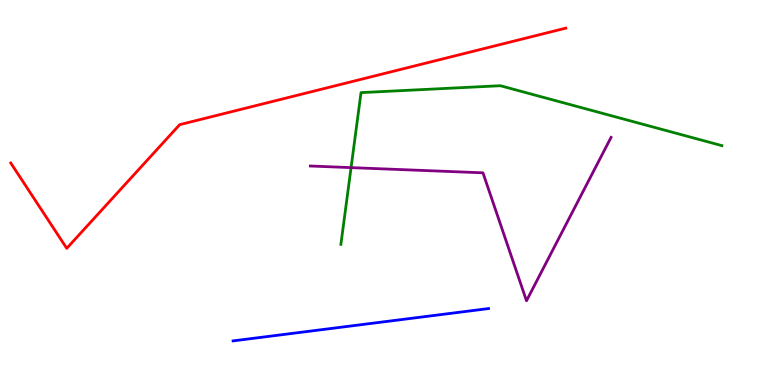[{'lines': ['blue', 'red'], 'intersections': []}, {'lines': ['green', 'red'], 'intersections': []}, {'lines': ['purple', 'red'], 'intersections': []}, {'lines': ['blue', 'green'], 'intersections': []}, {'lines': ['blue', 'purple'], 'intersections': []}, {'lines': ['green', 'purple'], 'intersections': [{'x': 4.53, 'y': 5.65}]}]